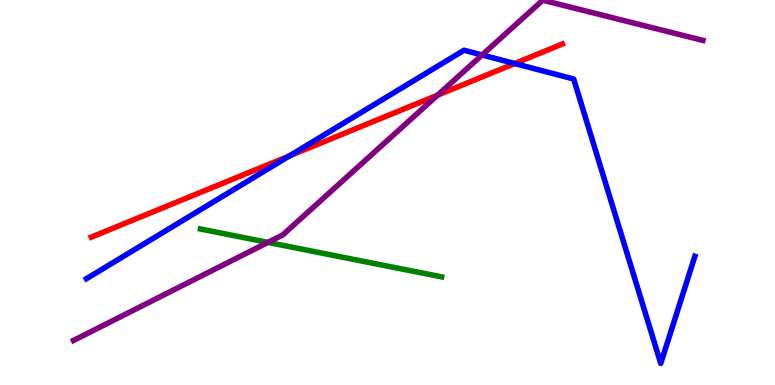[{'lines': ['blue', 'red'], 'intersections': [{'x': 3.73, 'y': 5.95}, {'x': 6.64, 'y': 8.35}]}, {'lines': ['green', 'red'], 'intersections': []}, {'lines': ['purple', 'red'], 'intersections': [{'x': 5.65, 'y': 7.53}]}, {'lines': ['blue', 'green'], 'intersections': []}, {'lines': ['blue', 'purple'], 'intersections': [{'x': 6.22, 'y': 8.57}]}, {'lines': ['green', 'purple'], 'intersections': [{'x': 3.46, 'y': 3.7}]}]